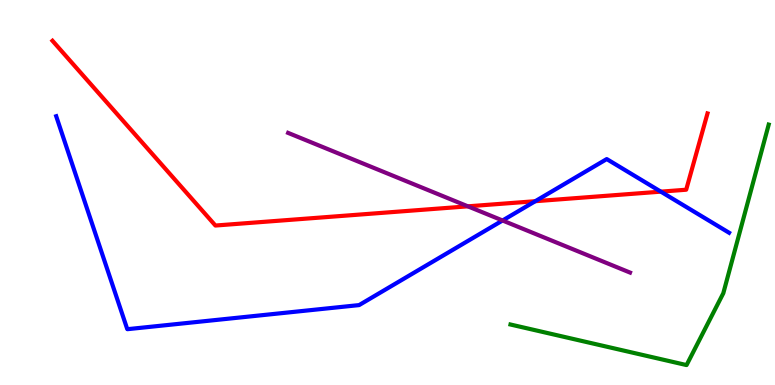[{'lines': ['blue', 'red'], 'intersections': [{'x': 6.91, 'y': 4.77}, {'x': 8.53, 'y': 5.02}]}, {'lines': ['green', 'red'], 'intersections': []}, {'lines': ['purple', 'red'], 'intersections': [{'x': 6.04, 'y': 4.64}]}, {'lines': ['blue', 'green'], 'intersections': []}, {'lines': ['blue', 'purple'], 'intersections': [{'x': 6.48, 'y': 4.27}]}, {'lines': ['green', 'purple'], 'intersections': []}]